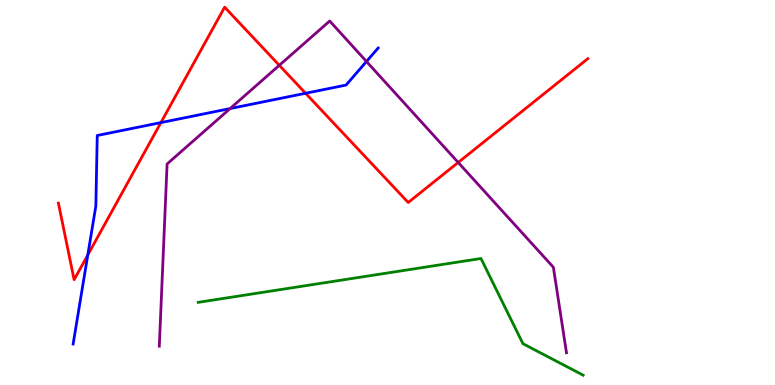[{'lines': ['blue', 'red'], 'intersections': [{'x': 1.13, 'y': 3.38}, {'x': 2.08, 'y': 6.82}, {'x': 3.94, 'y': 7.58}]}, {'lines': ['green', 'red'], 'intersections': []}, {'lines': ['purple', 'red'], 'intersections': [{'x': 3.6, 'y': 8.3}, {'x': 5.91, 'y': 5.78}]}, {'lines': ['blue', 'green'], 'intersections': []}, {'lines': ['blue', 'purple'], 'intersections': [{'x': 2.97, 'y': 7.18}, {'x': 4.73, 'y': 8.4}]}, {'lines': ['green', 'purple'], 'intersections': []}]